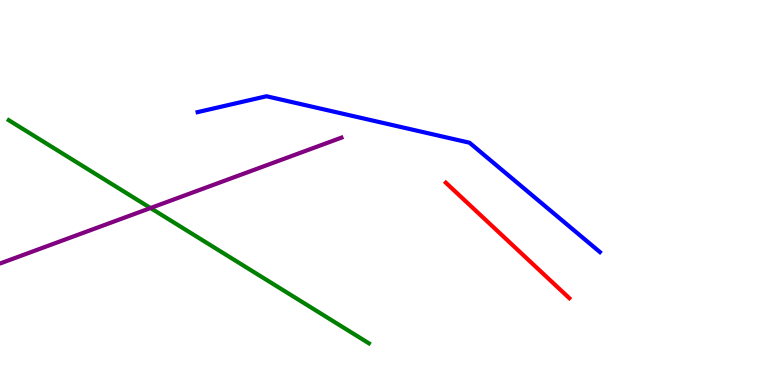[{'lines': ['blue', 'red'], 'intersections': []}, {'lines': ['green', 'red'], 'intersections': []}, {'lines': ['purple', 'red'], 'intersections': []}, {'lines': ['blue', 'green'], 'intersections': []}, {'lines': ['blue', 'purple'], 'intersections': []}, {'lines': ['green', 'purple'], 'intersections': [{'x': 1.94, 'y': 4.6}]}]